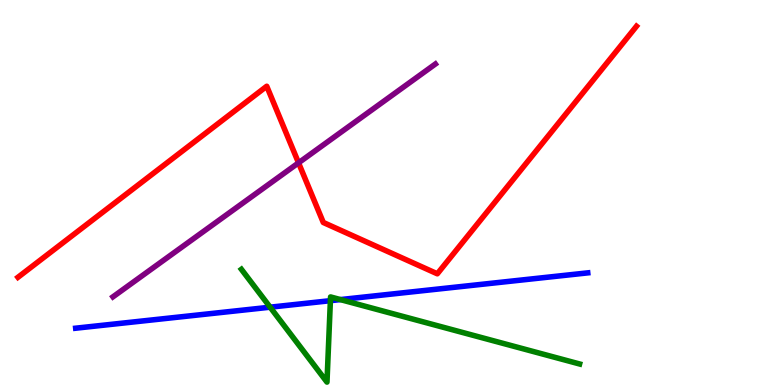[{'lines': ['blue', 'red'], 'intersections': []}, {'lines': ['green', 'red'], 'intersections': []}, {'lines': ['purple', 'red'], 'intersections': [{'x': 3.85, 'y': 5.77}]}, {'lines': ['blue', 'green'], 'intersections': [{'x': 3.49, 'y': 2.02}, {'x': 4.26, 'y': 2.19}, {'x': 4.39, 'y': 2.22}]}, {'lines': ['blue', 'purple'], 'intersections': []}, {'lines': ['green', 'purple'], 'intersections': []}]